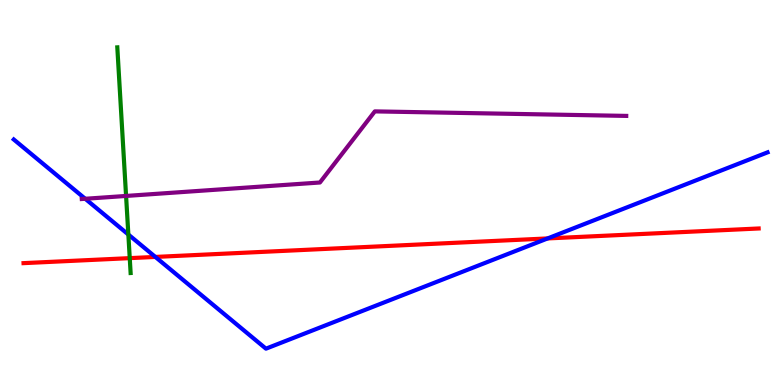[{'lines': ['blue', 'red'], 'intersections': [{'x': 2.0, 'y': 3.33}, {'x': 7.07, 'y': 3.81}]}, {'lines': ['green', 'red'], 'intersections': [{'x': 1.67, 'y': 3.3}]}, {'lines': ['purple', 'red'], 'intersections': []}, {'lines': ['blue', 'green'], 'intersections': [{'x': 1.66, 'y': 3.91}]}, {'lines': ['blue', 'purple'], 'intersections': [{'x': 1.1, 'y': 4.84}]}, {'lines': ['green', 'purple'], 'intersections': [{'x': 1.63, 'y': 4.91}]}]